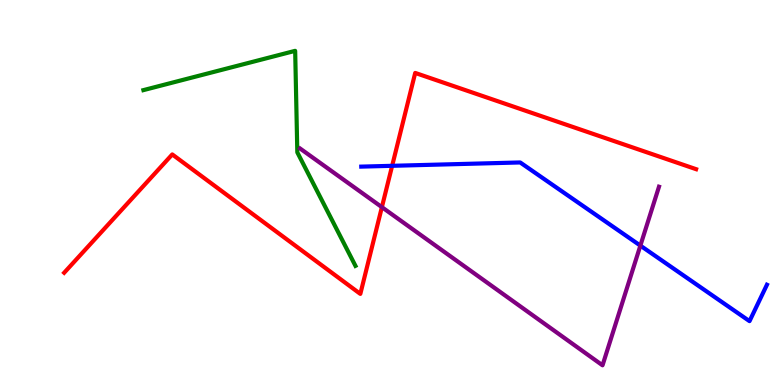[{'lines': ['blue', 'red'], 'intersections': [{'x': 5.06, 'y': 5.69}]}, {'lines': ['green', 'red'], 'intersections': []}, {'lines': ['purple', 'red'], 'intersections': [{'x': 4.93, 'y': 4.62}]}, {'lines': ['blue', 'green'], 'intersections': []}, {'lines': ['blue', 'purple'], 'intersections': [{'x': 8.26, 'y': 3.62}]}, {'lines': ['green', 'purple'], 'intersections': []}]